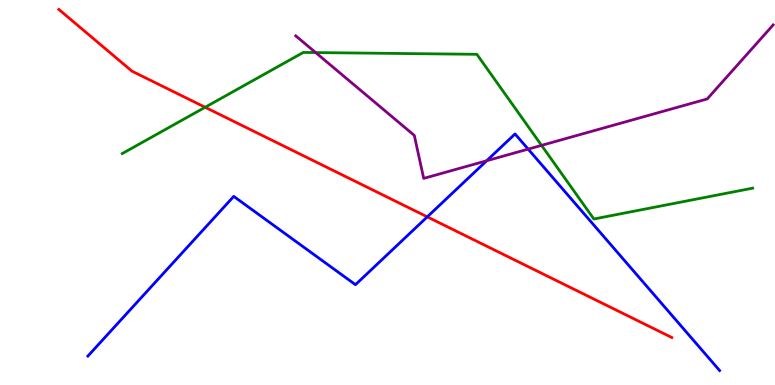[{'lines': ['blue', 'red'], 'intersections': [{'x': 5.51, 'y': 4.37}]}, {'lines': ['green', 'red'], 'intersections': [{'x': 2.65, 'y': 7.21}]}, {'lines': ['purple', 'red'], 'intersections': []}, {'lines': ['blue', 'green'], 'intersections': []}, {'lines': ['blue', 'purple'], 'intersections': [{'x': 6.28, 'y': 5.82}, {'x': 6.82, 'y': 6.13}]}, {'lines': ['green', 'purple'], 'intersections': [{'x': 4.07, 'y': 8.63}, {'x': 6.99, 'y': 6.22}]}]